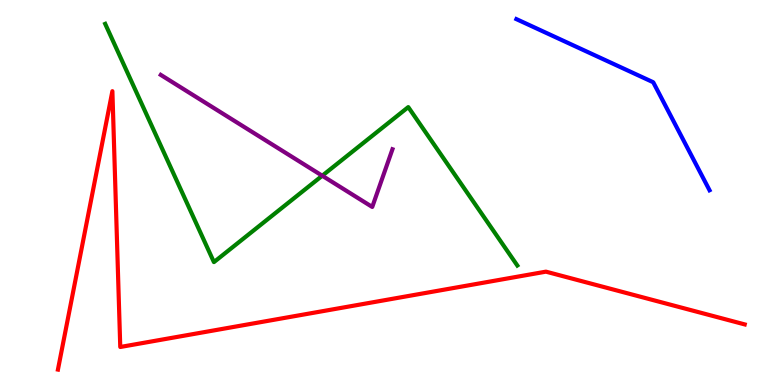[{'lines': ['blue', 'red'], 'intersections': []}, {'lines': ['green', 'red'], 'intersections': []}, {'lines': ['purple', 'red'], 'intersections': []}, {'lines': ['blue', 'green'], 'intersections': []}, {'lines': ['blue', 'purple'], 'intersections': []}, {'lines': ['green', 'purple'], 'intersections': [{'x': 4.16, 'y': 5.44}]}]